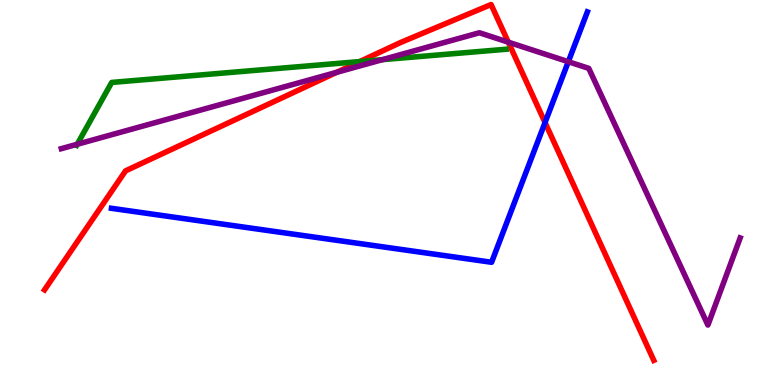[{'lines': ['blue', 'red'], 'intersections': [{'x': 7.03, 'y': 6.82}]}, {'lines': ['green', 'red'], 'intersections': [{'x': 4.64, 'y': 8.4}]}, {'lines': ['purple', 'red'], 'intersections': [{'x': 4.34, 'y': 8.12}, {'x': 6.56, 'y': 8.9}]}, {'lines': ['blue', 'green'], 'intersections': []}, {'lines': ['blue', 'purple'], 'intersections': [{'x': 7.33, 'y': 8.4}]}, {'lines': ['green', 'purple'], 'intersections': [{'x': 0.996, 'y': 6.25}, {'x': 4.93, 'y': 8.45}]}]